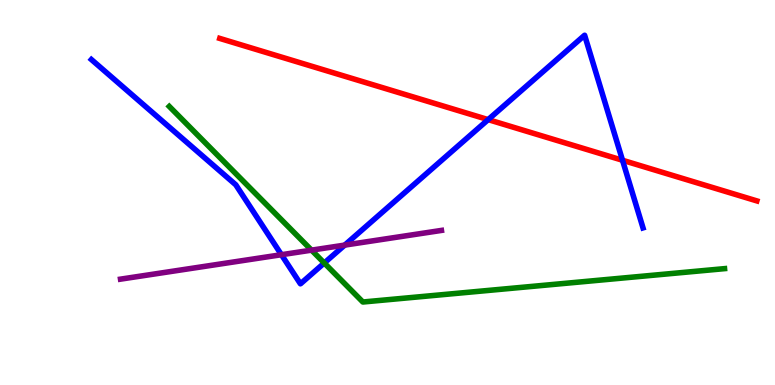[{'lines': ['blue', 'red'], 'intersections': [{'x': 6.3, 'y': 6.89}, {'x': 8.03, 'y': 5.84}]}, {'lines': ['green', 'red'], 'intersections': []}, {'lines': ['purple', 'red'], 'intersections': []}, {'lines': ['blue', 'green'], 'intersections': [{'x': 4.18, 'y': 3.17}]}, {'lines': ['blue', 'purple'], 'intersections': [{'x': 3.63, 'y': 3.38}, {'x': 4.45, 'y': 3.63}]}, {'lines': ['green', 'purple'], 'intersections': [{'x': 4.02, 'y': 3.5}]}]